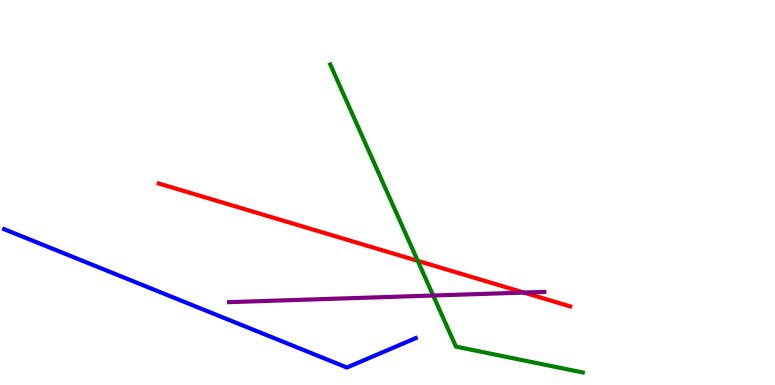[{'lines': ['blue', 'red'], 'intersections': []}, {'lines': ['green', 'red'], 'intersections': [{'x': 5.39, 'y': 3.22}]}, {'lines': ['purple', 'red'], 'intersections': [{'x': 6.76, 'y': 2.4}]}, {'lines': ['blue', 'green'], 'intersections': []}, {'lines': ['blue', 'purple'], 'intersections': []}, {'lines': ['green', 'purple'], 'intersections': [{'x': 5.59, 'y': 2.32}]}]